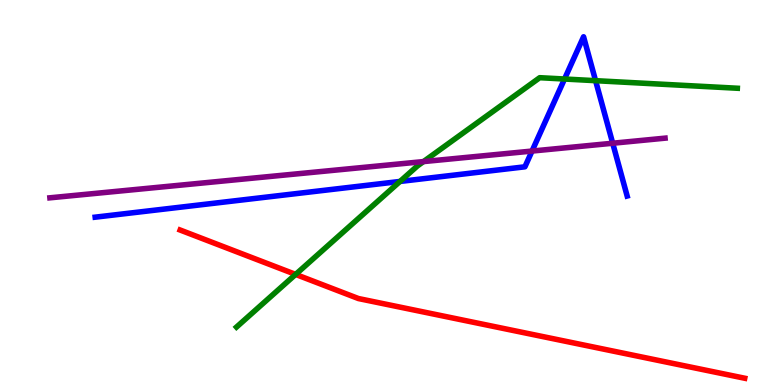[{'lines': ['blue', 'red'], 'intersections': []}, {'lines': ['green', 'red'], 'intersections': [{'x': 3.81, 'y': 2.87}]}, {'lines': ['purple', 'red'], 'intersections': []}, {'lines': ['blue', 'green'], 'intersections': [{'x': 5.16, 'y': 5.29}, {'x': 7.28, 'y': 7.95}, {'x': 7.68, 'y': 7.9}]}, {'lines': ['blue', 'purple'], 'intersections': [{'x': 6.86, 'y': 6.08}, {'x': 7.91, 'y': 6.28}]}, {'lines': ['green', 'purple'], 'intersections': [{'x': 5.46, 'y': 5.8}]}]